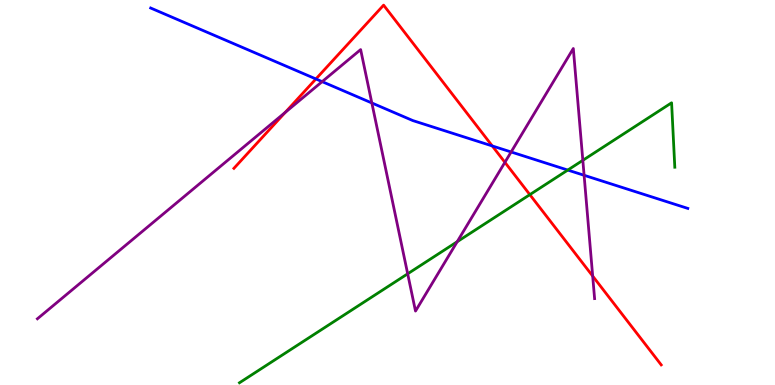[{'lines': ['blue', 'red'], 'intersections': [{'x': 4.08, 'y': 7.95}, {'x': 6.35, 'y': 6.21}]}, {'lines': ['green', 'red'], 'intersections': [{'x': 6.84, 'y': 4.94}]}, {'lines': ['purple', 'red'], 'intersections': [{'x': 3.68, 'y': 7.08}, {'x': 6.51, 'y': 5.78}, {'x': 7.65, 'y': 2.83}]}, {'lines': ['blue', 'green'], 'intersections': [{'x': 7.33, 'y': 5.58}]}, {'lines': ['blue', 'purple'], 'intersections': [{'x': 4.16, 'y': 7.88}, {'x': 4.8, 'y': 7.33}, {'x': 6.6, 'y': 6.05}, {'x': 7.54, 'y': 5.45}]}, {'lines': ['green', 'purple'], 'intersections': [{'x': 5.26, 'y': 2.89}, {'x': 5.9, 'y': 3.72}, {'x': 7.52, 'y': 5.84}]}]